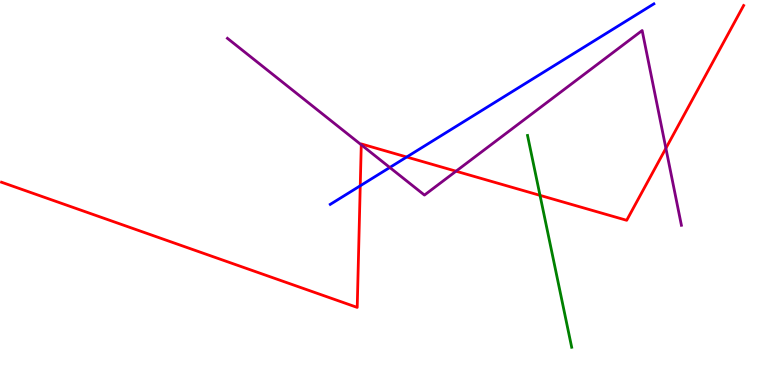[{'lines': ['blue', 'red'], 'intersections': [{'x': 4.65, 'y': 5.17}, {'x': 5.25, 'y': 5.92}]}, {'lines': ['green', 'red'], 'intersections': [{'x': 6.97, 'y': 4.93}]}, {'lines': ['purple', 'red'], 'intersections': [{'x': 4.66, 'y': 6.24}, {'x': 5.88, 'y': 5.55}, {'x': 8.59, 'y': 6.15}]}, {'lines': ['blue', 'green'], 'intersections': []}, {'lines': ['blue', 'purple'], 'intersections': [{'x': 5.03, 'y': 5.65}]}, {'lines': ['green', 'purple'], 'intersections': []}]